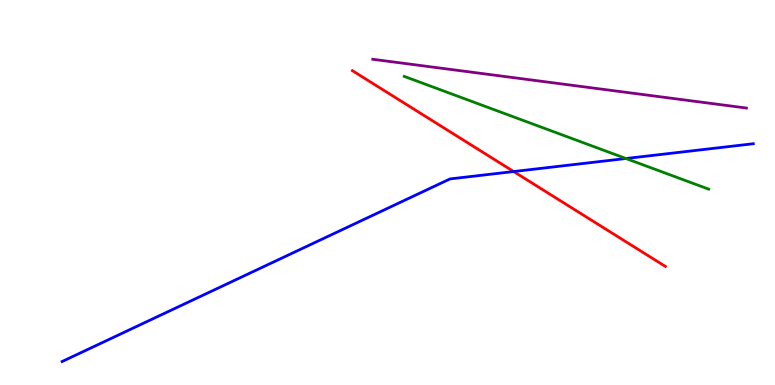[{'lines': ['blue', 'red'], 'intersections': [{'x': 6.63, 'y': 5.54}]}, {'lines': ['green', 'red'], 'intersections': []}, {'lines': ['purple', 'red'], 'intersections': []}, {'lines': ['blue', 'green'], 'intersections': [{'x': 8.08, 'y': 5.88}]}, {'lines': ['blue', 'purple'], 'intersections': []}, {'lines': ['green', 'purple'], 'intersections': []}]